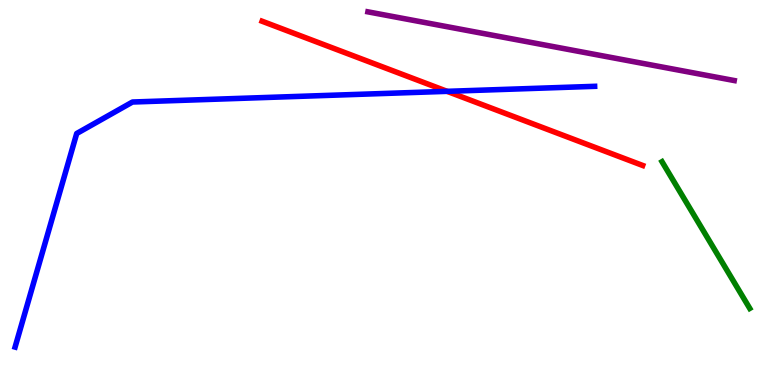[{'lines': ['blue', 'red'], 'intersections': [{'x': 5.77, 'y': 7.63}]}, {'lines': ['green', 'red'], 'intersections': []}, {'lines': ['purple', 'red'], 'intersections': []}, {'lines': ['blue', 'green'], 'intersections': []}, {'lines': ['blue', 'purple'], 'intersections': []}, {'lines': ['green', 'purple'], 'intersections': []}]